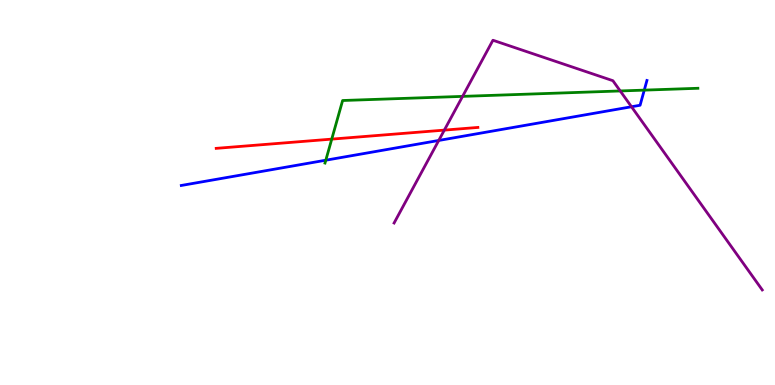[{'lines': ['blue', 'red'], 'intersections': []}, {'lines': ['green', 'red'], 'intersections': [{'x': 4.28, 'y': 6.39}]}, {'lines': ['purple', 'red'], 'intersections': [{'x': 5.73, 'y': 6.62}]}, {'lines': ['blue', 'green'], 'intersections': [{'x': 4.2, 'y': 5.84}, {'x': 8.31, 'y': 7.66}]}, {'lines': ['blue', 'purple'], 'intersections': [{'x': 5.66, 'y': 6.35}, {'x': 8.15, 'y': 7.23}]}, {'lines': ['green', 'purple'], 'intersections': [{'x': 5.97, 'y': 7.5}, {'x': 8.0, 'y': 7.64}]}]